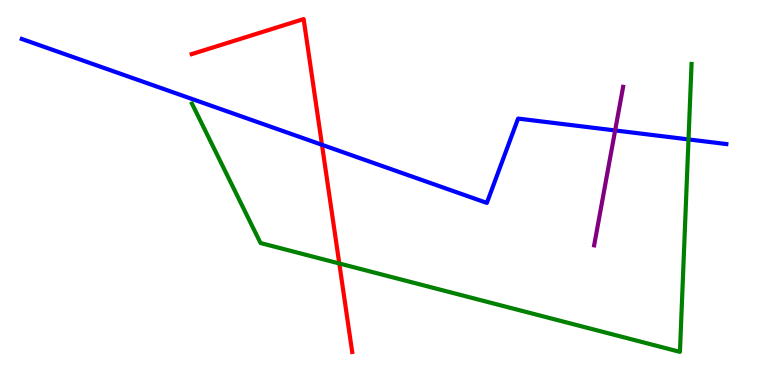[{'lines': ['blue', 'red'], 'intersections': [{'x': 4.15, 'y': 6.24}]}, {'lines': ['green', 'red'], 'intersections': [{'x': 4.38, 'y': 3.16}]}, {'lines': ['purple', 'red'], 'intersections': []}, {'lines': ['blue', 'green'], 'intersections': [{'x': 8.88, 'y': 6.38}]}, {'lines': ['blue', 'purple'], 'intersections': [{'x': 7.94, 'y': 6.61}]}, {'lines': ['green', 'purple'], 'intersections': []}]